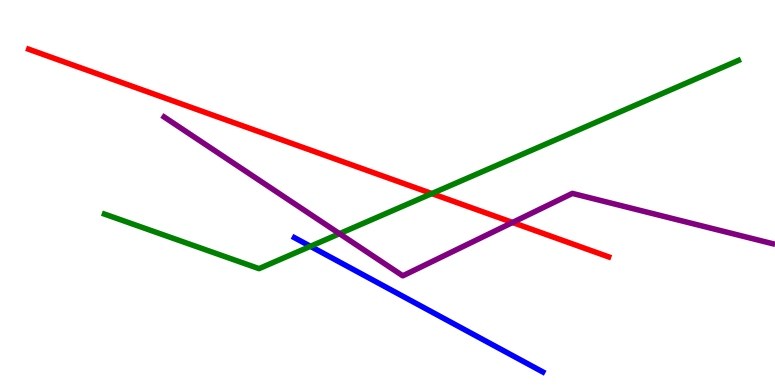[{'lines': ['blue', 'red'], 'intersections': []}, {'lines': ['green', 'red'], 'intersections': [{'x': 5.57, 'y': 4.97}]}, {'lines': ['purple', 'red'], 'intersections': [{'x': 6.61, 'y': 4.22}]}, {'lines': ['blue', 'green'], 'intersections': [{'x': 4.01, 'y': 3.6}]}, {'lines': ['blue', 'purple'], 'intersections': []}, {'lines': ['green', 'purple'], 'intersections': [{'x': 4.38, 'y': 3.93}]}]